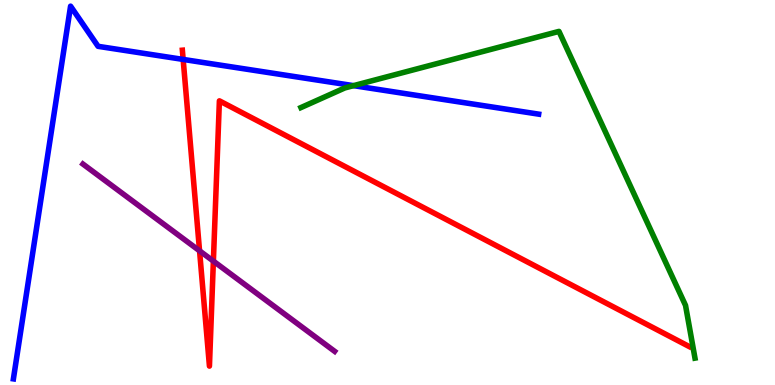[{'lines': ['blue', 'red'], 'intersections': [{'x': 2.36, 'y': 8.46}]}, {'lines': ['green', 'red'], 'intersections': []}, {'lines': ['purple', 'red'], 'intersections': [{'x': 2.57, 'y': 3.49}, {'x': 2.75, 'y': 3.22}]}, {'lines': ['blue', 'green'], 'intersections': [{'x': 4.56, 'y': 7.78}]}, {'lines': ['blue', 'purple'], 'intersections': []}, {'lines': ['green', 'purple'], 'intersections': []}]